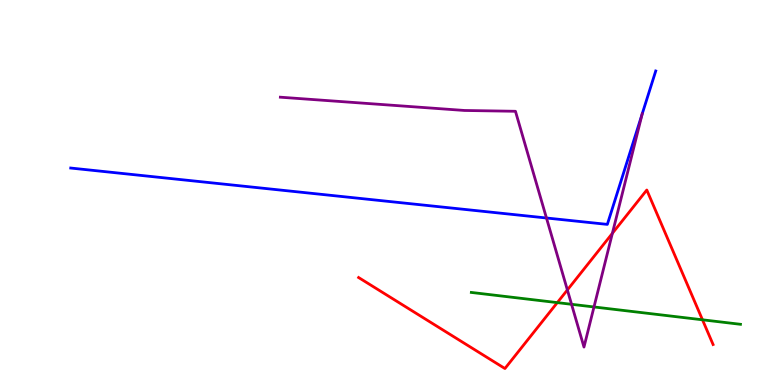[{'lines': ['blue', 'red'], 'intersections': []}, {'lines': ['green', 'red'], 'intersections': [{'x': 7.19, 'y': 2.14}, {'x': 9.06, 'y': 1.69}]}, {'lines': ['purple', 'red'], 'intersections': [{'x': 7.32, 'y': 2.47}, {'x': 7.9, 'y': 3.94}]}, {'lines': ['blue', 'green'], 'intersections': []}, {'lines': ['blue', 'purple'], 'intersections': [{'x': 7.05, 'y': 4.34}, {'x': 8.29, 'y': 7.04}]}, {'lines': ['green', 'purple'], 'intersections': [{'x': 7.37, 'y': 2.1}, {'x': 7.66, 'y': 2.03}]}]